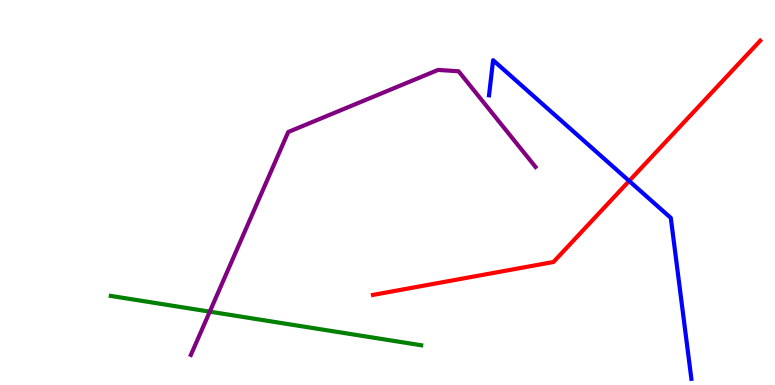[{'lines': ['blue', 'red'], 'intersections': [{'x': 8.12, 'y': 5.3}]}, {'lines': ['green', 'red'], 'intersections': []}, {'lines': ['purple', 'red'], 'intersections': []}, {'lines': ['blue', 'green'], 'intersections': []}, {'lines': ['blue', 'purple'], 'intersections': []}, {'lines': ['green', 'purple'], 'intersections': [{'x': 2.71, 'y': 1.91}]}]